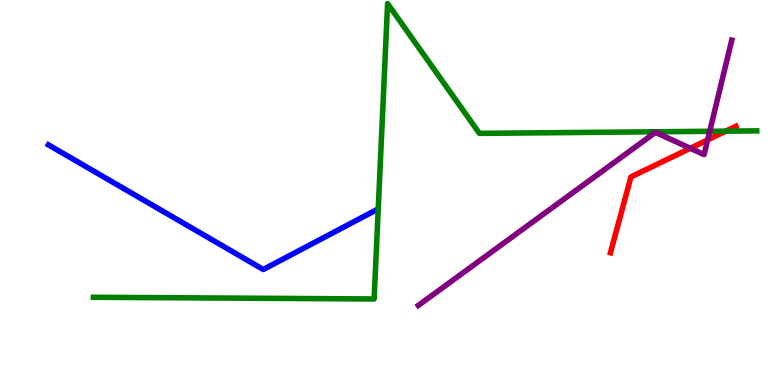[{'lines': ['blue', 'red'], 'intersections': []}, {'lines': ['green', 'red'], 'intersections': [{'x': 9.36, 'y': 6.59}]}, {'lines': ['purple', 'red'], 'intersections': [{'x': 8.91, 'y': 6.15}, {'x': 9.13, 'y': 6.37}]}, {'lines': ['blue', 'green'], 'intersections': []}, {'lines': ['blue', 'purple'], 'intersections': []}, {'lines': ['green', 'purple'], 'intersections': [{'x': 9.16, 'y': 6.59}]}]